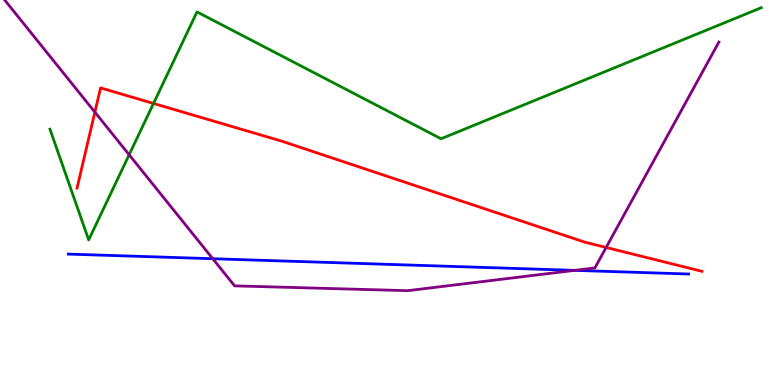[{'lines': ['blue', 'red'], 'intersections': []}, {'lines': ['green', 'red'], 'intersections': [{'x': 1.98, 'y': 7.31}]}, {'lines': ['purple', 'red'], 'intersections': [{'x': 1.22, 'y': 7.09}, {'x': 7.82, 'y': 3.57}]}, {'lines': ['blue', 'green'], 'intersections': []}, {'lines': ['blue', 'purple'], 'intersections': [{'x': 2.75, 'y': 3.28}, {'x': 7.42, 'y': 2.98}]}, {'lines': ['green', 'purple'], 'intersections': [{'x': 1.67, 'y': 5.98}]}]